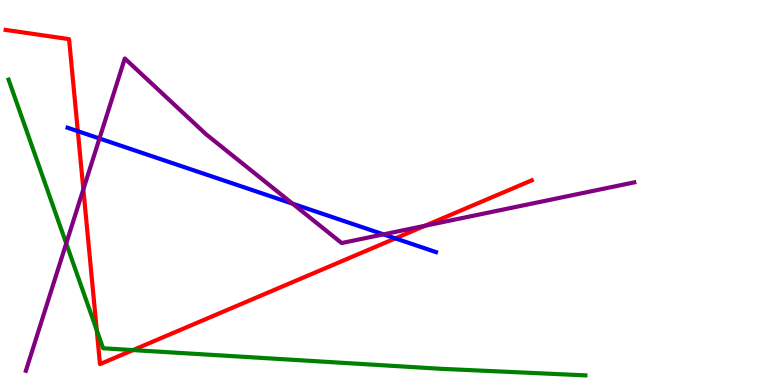[{'lines': ['blue', 'red'], 'intersections': [{'x': 1.0, 'y': 6.59}, {'x': 5.1, 'y': 3.81}]}, {'lines': ['green', 'red'], 'intersections': [{'x': 1.25, 'y': 1.42}, {'x': 1.72, 'y': 0.907}]}, {'lines': ['purple', 'red'], 'intersections': [{'x': 1.08, 'y': 5.08}, {'x': 5.48, 'y': 4.14}]}, {'lines': ['blue', 'green'], 'intersections': []}, {'lines': ['blue', 'purple'], 'intersections': [{'x': 1.28, 'y': 6.4}, {'x': 3.78, 'y': 4.71}, {'x': 4.95, 'y': 3.91}]}, {'lines': ['green', 'purple'], 'intersections': [{'x': 0.854, 'y': 3.68}]}]